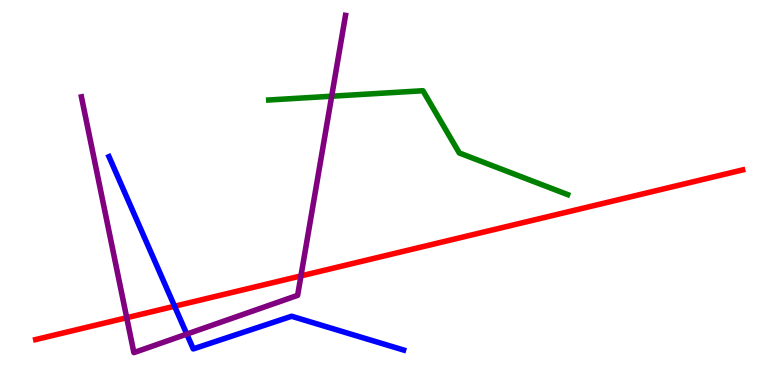[{'lines': ['blue', 'red'], 'intersections': [{'x': 2.25, 'y': 2.05}]}, {'lines': ['green', 'red'], 'intersections': []}, {'lines': ['purple', 'red'], 'intersections': [{'x': 1.64, 'y': 1.75}, {'x': 3.88, 'y': 2.83}]}, {'lines': ['blue', 'green'], 'intersections': []}, {'lines': ['blue', 'purple'], 'intersections': [{'x': 2.41, 'y': 1.32}]}, {'lines': ['green', 'purple'], 'intersections': [{'x': 4.28, 'y': 7.5}]}]